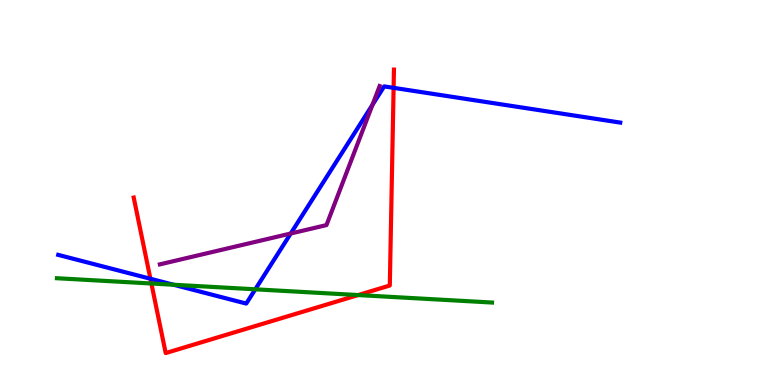[{'lines': ['blue', 'red'], 'intersections': [{'x': 1.94, 'y': 2.76}, {'x': 5.08, 'y': 7.72}]}, {'lines': ['green', 'red'], 'intersections': [{'x': 1.95, 'y': 2.64}, {'x': 4.62, 'y': 2.34}]}, {'lines': ['purple', 'red'], 'intersections': []}, {'lines': ['blue', 'green'], 'intersections': [{'x': 2.24, 'y': 2.6}, {'x': 3.29, 'y': 2.49}]}, {'lines': ['blue', 'purple'], 'intersections': [{'x': 3.75, 'y': 3.93}, {'x': 4.81, 'y': 7.28}]}, {'lines': ['green', 'purple'], 'intersections': []}]